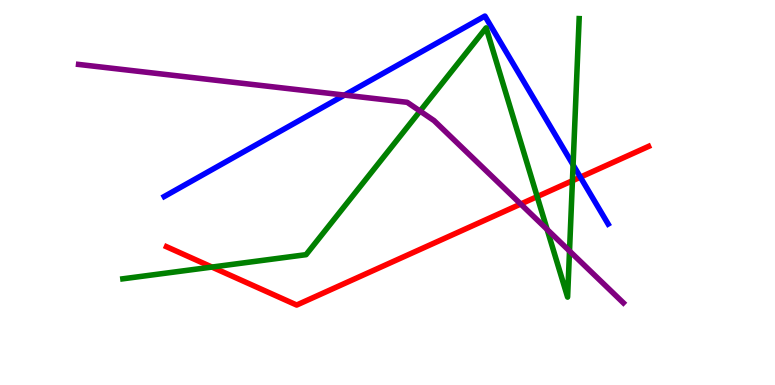[{'lines': ['blue', 'red'], 'intersections': [{'x': 7.49, 'y': 5.4}]}, {'lines': ['green', 'red'], 'intersections': [{'x': 2.73, 'y': 3.06}, {'x': 6.93, 'y': 4.89}, {'x': 7.39, 'y': 5.31}]}, {'lines': ['purple', 'red'], 'intersections': [{'x': 6.72, 'y': 4.7}]}, {'lines': ['blue', 'green'], 'intersections': [{'x': 7.39, 'y': 5.72}]}, {'lines': ['blue', 'purple'], 'intersections': [{'x': 4.44, 'y': 7.53}]}, {'lines': ['green', 'purple'], 'intersections': [{'x': 5.42, 'y': 7.11}, {'x': 7.06, 'y': 4.04}, {'x': 7.35, 'y': 3.48}]}]